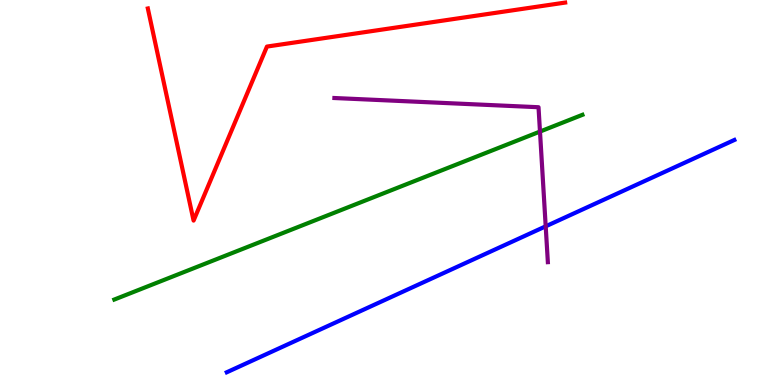[{'lines': ['blue', 'red'], 'intersections': []}, {'lines': ['green', 'red'], 'intersections': []}, {'lines': ['purple', 'red'], 'intersections': []}, {'lines': ['blue', 'green'], 'intersections': []}, {'lines': ['blue', 'purple'], 'intersections': [{'x': 7.04, 'y': 4.12}]}, {'lines': ['green', 'purple'], 'intersections': [{'x': 6.97, 'y': 6.58}]}]